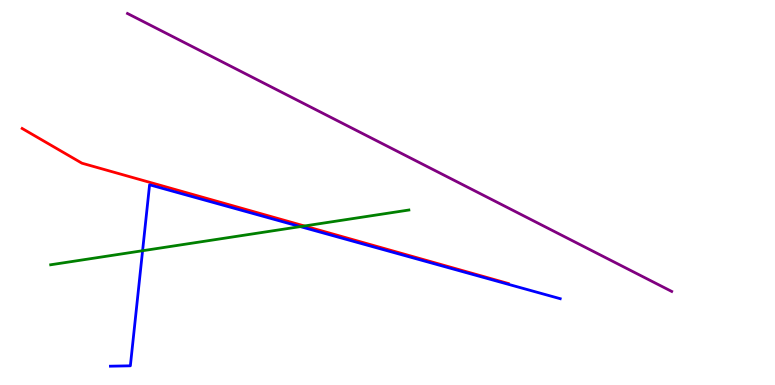[{'lines': ['blue', 'red'], 'intersections': []}, {'lines': ['green', 'red'], 'intersections': [{'x': 3.93, 'y': 4.13}]}, {'lines': ['purple', 'red'], 'intersections': []}, {'lines': ['blue', 'green'], 'intersections': [{'x': 1.84, 'y': 3.49}, {'x': 3.88, 'y': 4.11}]}, {'lines': ['blue', 'purple'], 'intersections': []}, {'lines': ['green', 'purple'], 'intersections': []}]